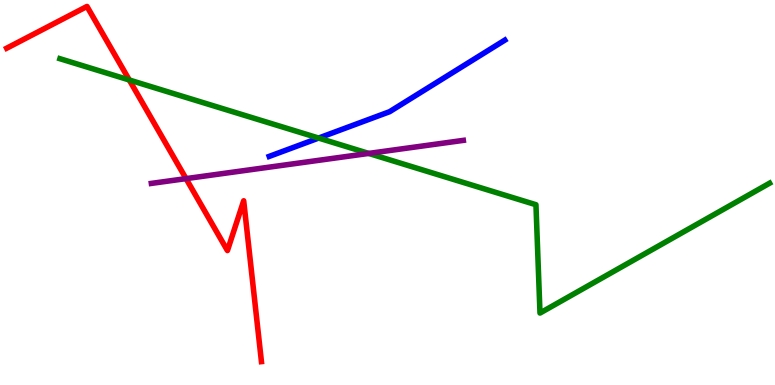[{'lines': ['blue', 'red'], 'intersections': []}, {'lines': ['green', 'red'], 'intersections': [{'x': 1.67, 'y': 7.92}]}, {'lines': ['purple', 'red'], 'intersections': [{'x': 2.4, 'y': 5.36}]}, {'lines': ['blue', 'green'], 'intersections': [{'x': 4.11, 'y': 6.41}]}, {'lines': ['blue', 'purple'], 'intersections': []}, {'lines': ['green', 'purple'], 'intersections': [{'x': 4.76, 'y': 6.01}]}]